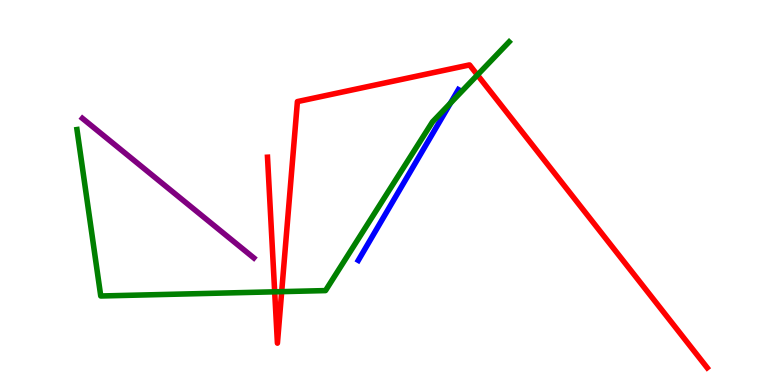[{'lines': ['blue', 'red'], 'intersections': []}, {'lines': ['green', 'red'], 'intersections': [{'x': 3.54, 'y': 2.42}, {'x': 3.63, 'y': 2.42}, {'x': 6.16, 'y': 8.05}]}, {'lines': ['purple', 'red'], 'intersections': []}, {'lines': ['blue', 'green'], 'intersections': [{'x': 5.81, 'y': 7.32}]}, {'lines': ['blue', 'purple'], 'intersections': []}, {'lines': ['green', 'purple'], 'intersections': []}]